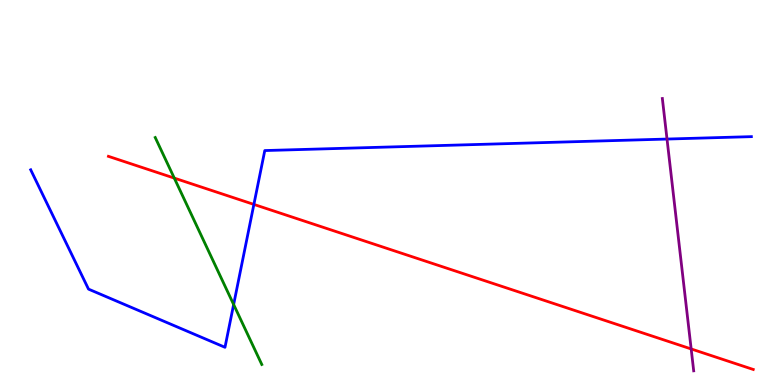[{'lines': ['blue', 'red'], 'intersections': [{'x': 3.28, 'y': 4.69}]}, {'lines': ['green', 'red'], 'intersections': [{'x': 2.25, 'y': 5.37}]}, {'lines': ['purple', 'red'], 'intersections': [{'x': 8.92, 'y': 0.936}]}, {'lines': ['blue', 'green'], 'intersections': [{'x': 3.01, 'y': 2.09}]}, {'lines': ['blue', 'purple'], 'intersections': [{'x': 8.61, 'y': 6.39}]}, {'lines': ['green', 'purple'], 'intersections': []}]